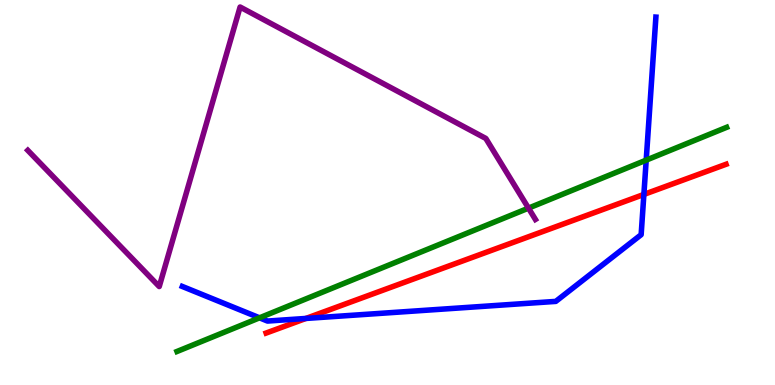[{'lines': ['blue', 'red'], 'intersections': [{'x': 3.95, 'y': 1.73}, {'x': 8.31, 'y': 4.95}]}, {'lines': ['green', 'red'], 'intersections': []}, {'lines': ['purple', 'red'], 'intersections': []}, {'lines': ['blue', 'green'], 'intersections': [{'x': 3.35, 'y': 1.74}, {'x': 8.34, 'y': 5.84}]}, {'lines': ['blue', 'purple'], 'intersections': []}, {'lines': ['green', 'purple'], 'intersections': [{'x': 6.82, 'y': 4.59}]}]